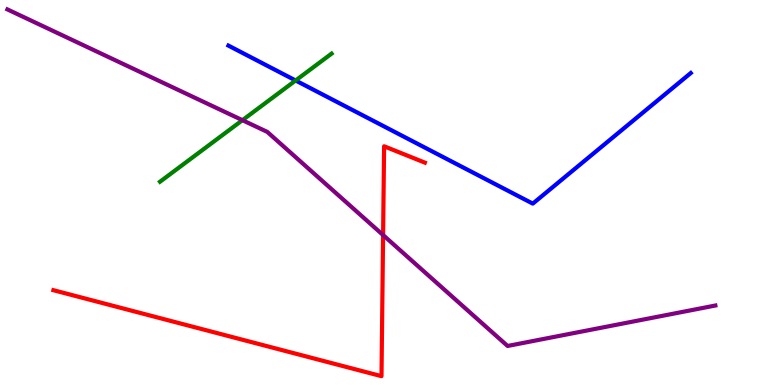[{'lines': ['blue', 'red'], 'intersections': []}, {'lines': ['green', 'red'], 'intersections': []}, {'lines': ['purple', 'red'], 'intersections': [{'x': 4.94, 'y': 3.89}]}, {'lines': ['blue', 'green'], 'intersections': [{'x': 3.81, 'y': 7.91}]}, {'lines': ['blue', 'purple'], 'intersections': []}, {'lines': ['green', 'purple'], 'intersections': [{'x': 3.13, 'y': 6.88}]}]